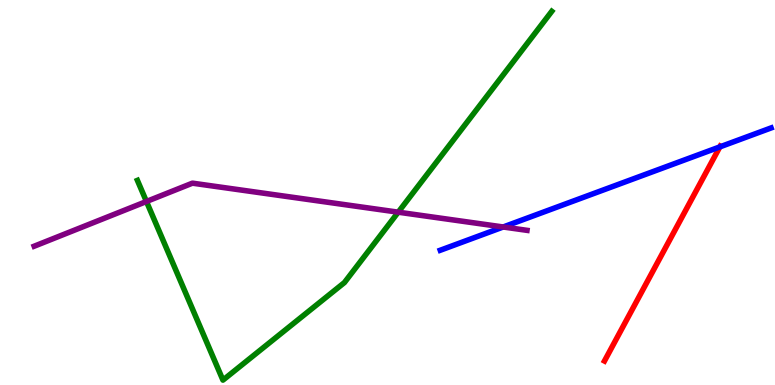[{'lines': ['blue', 'red'], 'intersections': [{'x': 9.29, 'y': 6.18}]}, {'lines': ['green', 'red'], 'intersections': []}, {'lines': ['purple', 'red'], 'intersections': []}, {'lines': ['blue', 'green'], 'intersections': []}, {'lines': ['blue', 'purple'], 'intersections': [{'x': 6.49, 'y': 4.1}]}, {'lines': ['green', 'purple'], 'intersections': [{'x': 1.89, 'y': 4.77}, {'x': 5.14, 'y': 4.49}]}]